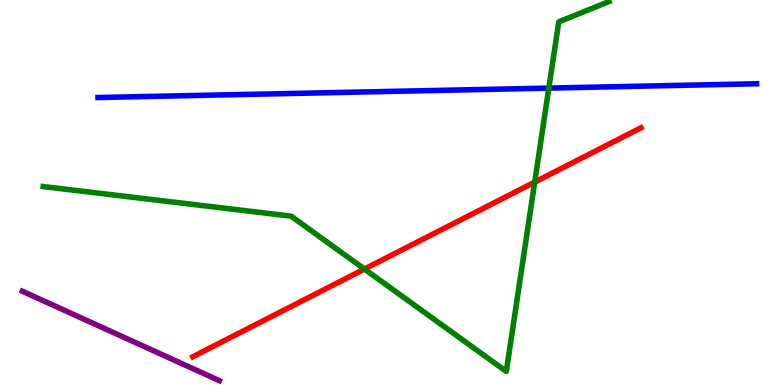[{'lines': ['blue', 'red'], 'intersections': []}, {'lines': ['green', 'red'], 'intersections': [{'x': 4.7, 'y': 3.01}, {'x': 6.9, 'y': 5.27}]}, {'lines': ['purple', 'red'], 'intersections': []}, {'lines': ['blue', 'green'], 'intersections': [{'x': 7.08, 'y': 7.71}]}, {'lines': ['blue', 'purple'], 'intersections': []}, {'lines': ['green', 'purple'], 'intersections': []}]